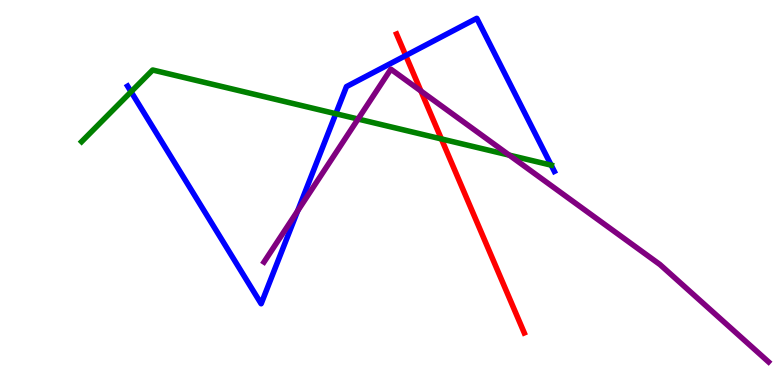[{'lines': ['blue', 'red'], 'intersections': [{'x': 5.24, 'y': 8.56}]}, {'lines': ['green', 'red'], 'intersections': [{'x': 5.7, 'y': 6.39}]}, {'lines': ['purple', 'red'], 'intersections': [{'x': 5.43, 'y': 7.64}]}, {'lines': ['blue', 'green'], 'intersections': [{'x': 1.69, 'y': 7.62}, {'x': 4.33, 'y': 7.05}, {'x': 7.11, 'y': 5.71}]}, {'lines': ['blue', 'purple'], 'intersections': [{'x': 3.84, 'y': 4.52}]}, {'lines': ['green', 'purple'], 'intersections': [{'x': 4.62, 'y': 6.91}, {'x': 6.57, 'y': 5.97}]}]